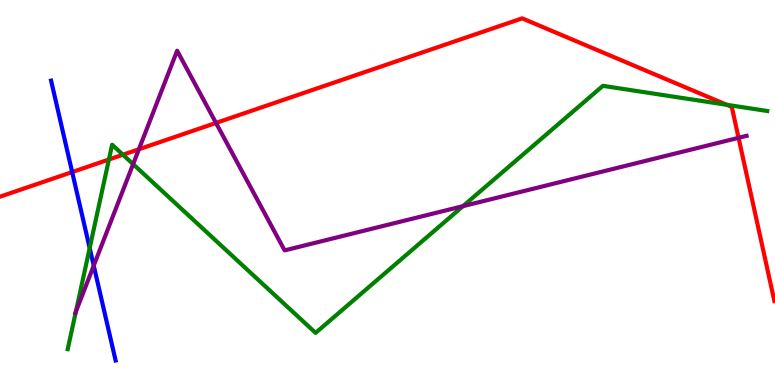[{'lines': ['blue', 'red'], 'intersections': [{'x': 0.931, 'y': 5.53}]}, {'lines': ['green', 'red'], 'intersections': [{'x': 1.41, 'y': 5.86}, {'x': 1.59, 'y': 5.98}, {'x': 9.38, 'y': 7.28}]}, {'lines': ['purple', 'red'], 'intersections': [{'x': 1.79, 'y': 6.12}, {'x': 2.79, 'y': 6.81}, {'x': 9.53, 'y': 6.42}]}, {'lines': ['blue', 'green'], 'intersections': [{'x': 1.16, 'y': 3.56}]}, {'lines': ['blue', 'purple'], 'intersections': [{'x': 1.21, 'y': 3.1}]}, {'lines': ['green', 'purple'], 'intersections': [{'x': 0.979, 'y': 1.9}, {'x': 1.72, 'y': 5.74}, {'x': 5.97, 'y': 4.65}]}]